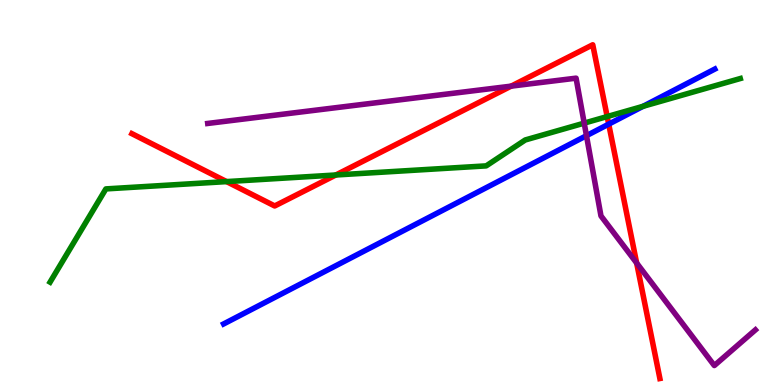[{'lines': ['blue', 'red'], 'intersections': [{'x': 7.85, 'y': 6.78}]}, {'lines': ['green', 'red'], 'intersections': [{'x': 2.92, 'y': 5.28}, {'x': 4.33, 'y': 5.45}, {'x': 7.83, 'y': 6.97}]}, {'lines': ['purple', 'red'], 'intersections': [{'x': 6.6, 'y': 7.76}, {'x': 8.21, 'y': 3.17}]}, {'lines': ['blue', 'green'], 'intersections': [{'x': 8.3, 'y': 7.24}]}, {'lines': ['blue', 'purple'], 'intersections': [{'x': 7.57, 'y': 6.48}]}, {'lines': ['green', 'purple'], 'intersections': [{'x': 7.54, 'y': 6.8}]}]